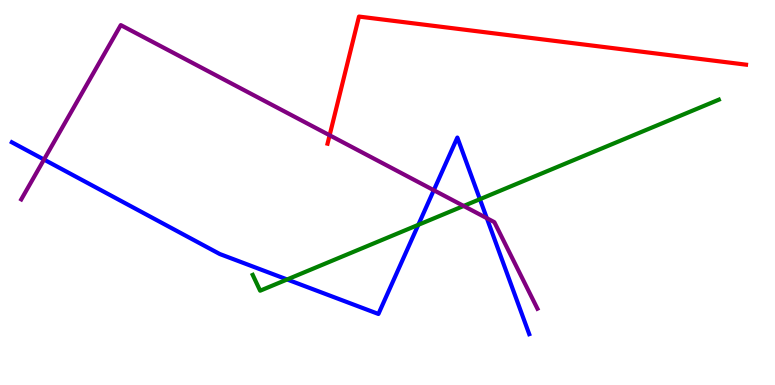[{'lines': ['blue', 'red'], 'intersections': []}, {'lines': ['green', 'red'], 'intersections': []}, {'lines': ['purple', 'red'], 'intersections': [{'x': 4.25, 'y': 6.49}]}, {'lines': ['blue', 'green'], 'intersections': [{'x': 3.7, 'y': 2.74}, {'x': 5.4, 'y': 4.16}, {'x': 6.19, 'y': 4.83}]}, {'lines': ['blue', 'purple'], 'intersections': [{'x': 0.568, 'y': 5.86}, {'x': 5.6, 'y': 5.06}, {'x': 6.28, 'y': 4.33}]}, {'lines': ['green', 'purple'], 'intersections': [{'x': 5.98, 'y': 4.65}]}]